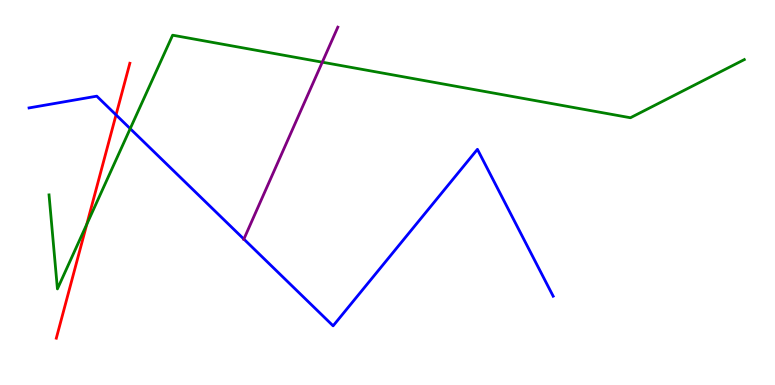[{'lines': ['blue', 'red'], 'intersections': [{'x': 1.5, 'y': 7.02}]}, {'lines': ['green', 'red'], 'intersections': [{'x': 1.12, 'y': 4.18}]}, {'lines': ['purple', 'red'], 'intersections': []}, {'lines': ['blue', 'green'], 'intersections': [{'x': 1.68, 'y': 6.66}]}, {'lines': ['blue', 'purple'], 'intersections': [{'x': 3.15, 'y': 3.79}]}, {'lines': ['green', 'purple'], 'intersections': [{'x': 4.16, 'y': 8.38}]}]